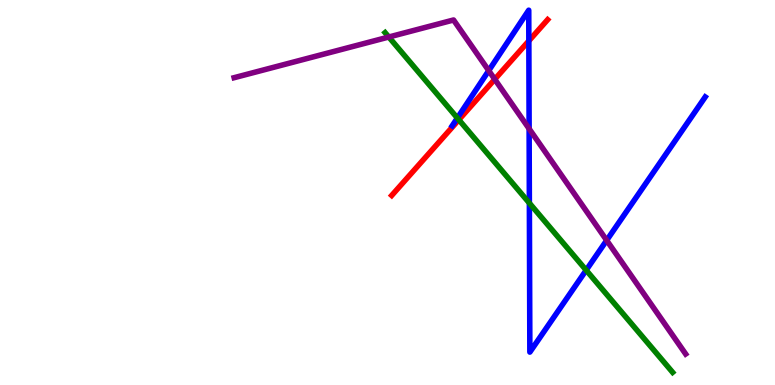[{'lines': ['blue', 'red'], 'intersections': [{'x': 6.82, 'y': 8.94}]}, {'lines': ['green', 'red'], 'intersections': [{'x': 5.92, 'y': 6.89}]}, {'lines': ['purple', 'red'], 'intersections': [{'x': 6.38, 'y': 7.94}]}, {'lines': ['blue', 'green'], 'intersections': [{'x': 5.9, 'y': 6.93}, {'x': 6.83, 'y': 4.73}, {'x': 7.56, 'y': 2.98}]}, {'lines': ['blue', 'purple'], 'intersections': [{'x': 6.31, 'y': 8.17}, {'x': 6.83, 'y': 6.66}, {'x': 7.83, 'y': 3.76}]}, {'lines': ['green', 'purple'], 'intersections': [{'x': 5.02, 'y': 9.04}]}]